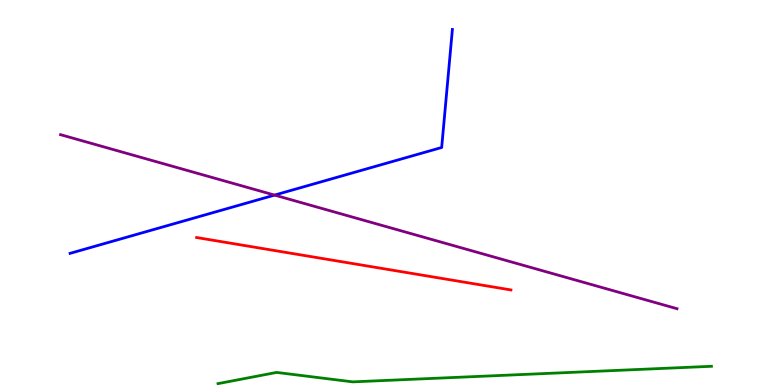[{'lines': ['blue', 'red'], 'intersections': []}, {'lines': ['green', 'red'], 'intersections': []}, {'lines': ['purple', 'red'], 'intersections': []}, {'lines': ['blue', 'green'], 'intersections': []}, {'lines': ['blue', 'purple'], 'intersections': [{'x': 3.54, 'y': 4.93}]}, {'lines': ['green', 'purple'], 'intersections': []}]